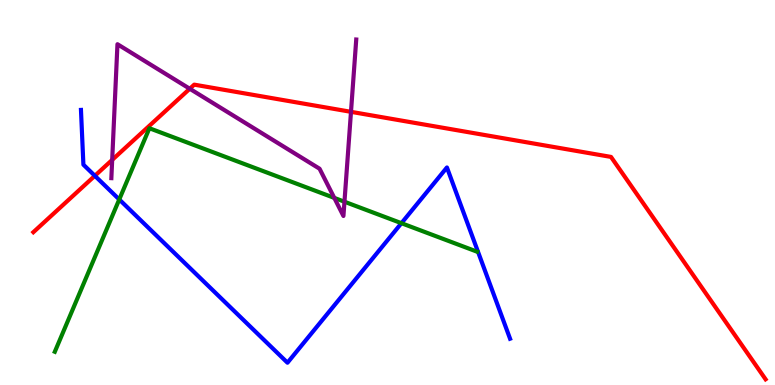[{'lines': ['blue', 'red'], 'intersections': [{'x': 1.22, 'y': 5.43}]}, {'lines': ['green', 'red'], 'intersections': []}, {'lines': ['purple', 'red'], 'intersections': [{'x': 1.45, 'y': 5.85}, {'x': 2.45, 'y': 7.69}, {'x': 4.53, 'y': 7.1}]}, {'lines': ['blue', 'green'], 'intersections': [{'x': 1.54, 'y': 4.82}, {'x': 5.18, 'y': 4.2}]}, {'lines': ['blue', 'purple'], 'intersections': []}, {'lines': ['green', 'purple'], 'intersections': [{'x': 4.31, 'y': 4.86}, {'x': 4.44, 'y': 4.76}]}]